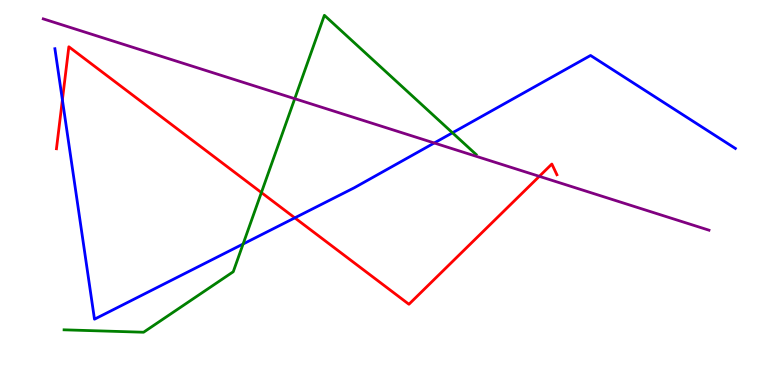[{'lines': ['blue', 'red'], 'intersections': [{'x': 0.805, 'y': 7.41}, {'x': 3.8, 'y': 4.34}]}, {'lines': ['green', 'red'], 'intersections': [{'x': 3.37, 'y': 5.0}]}, {'lines': ['purple', 'red'], 'intersections': [{'x': 6.96, 'y': 5.42}]}, {'lines': ['blue', 'green'], 'intersections': [{'x': 3.14, 'y': 3.66}, {'x': 5.84, 'y': 6.55}]}, {'lines': ['blue', 'purple'], 'intersections': [{'x': 5.6, 'y': 6.29}]}, {'lines': ['green', 'purple'], 'intersections': [{'x': 3.8, 'y': 7.44}]}]